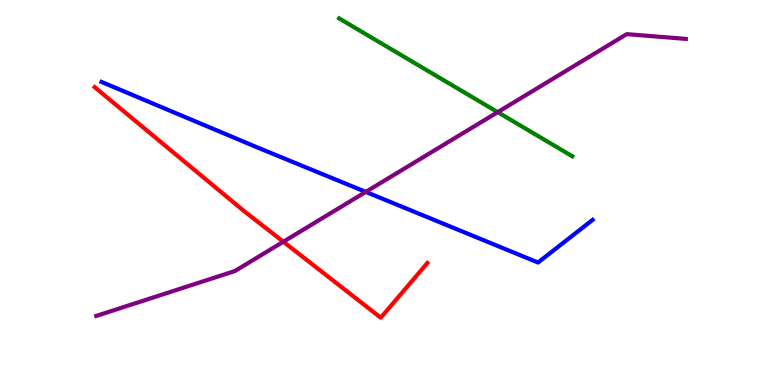[{'lines': ['blue', 'red'], 'intersections': []}, {'lines': ['green', 'red'], 'intersections': []}, {'lines': ['purple', 'red'], 'intersections': [{'x': 3.66, 'y': 3.72}]}, {'lines': ['blue', 'green'], 'intersections': []}, {'lines': ['blue', 'purple'], 'intersections': [{'x': 4.72, 'y': 5.02}]}, {'lines': ['green', 'purple'], 'intersections': [{'x': 6.42, 'y': 7.09}]}]